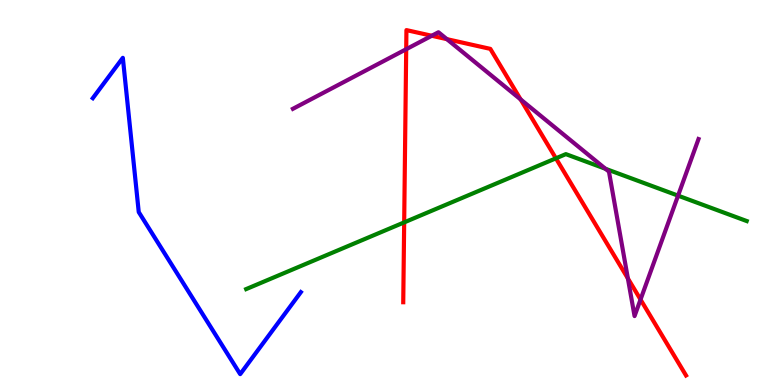[{'lines': ['blue', 'red'], 'intersections': []}, {'lines': ['green', 'red'], 'intersections': [{'x': 5.22, 'y': 4.22}, {'x': 7.17, 'y': 5.89}]}, {'lines': ['purple', 'red'], 'intersections': [{'x': 5.24, 'y': 8.72}, {'x': 5.57, 'y': 9.07}, {'x': 5.77, 'y': 8.98}, {'x': 6.72, 'y': 7.42}, {'x': 8.1, 'y': 2.77}, {'x': 8.26, 'y': 2.22}]}, {'lines': ['blue', 'green'], 'intersections': []}, {'lines': ['blue', 'purple'], 'intersections': []}, {'lines': ['green', 'purple'], 'intersections': [{'x': 7.81, 'y': 5.62}, {'x': 8.75, 'y': 4.92}]}]